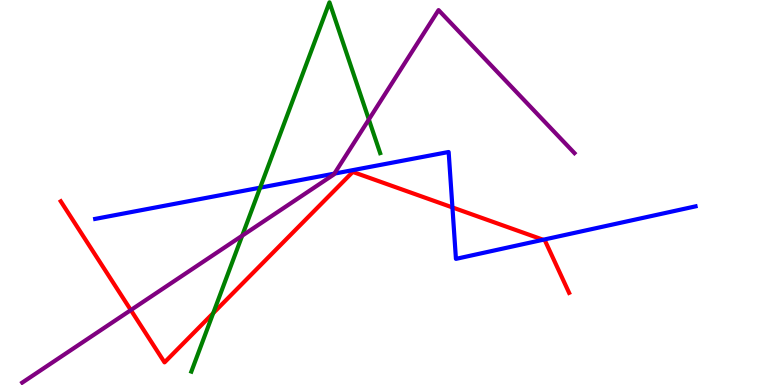[{'lines': ['blue', 'red'], 'intersections': [{'x': 5.84, 'y': 4.61}, {'x': 7.01, 'y': 3.77}]}, {'lines': ['green', 'red'], 'intersections': [{'x': 2.75, 'y': 1.87}]}, {'lines': ['purple', 'red'], 'intersections': [{'x': 1.69, 'y': 1.95}]}, {'lines': ['blue', 'green'], 'intersections': [{'x': 3.36, 'y': 5.13}]}, {'lines': ['blue', 'purple'], 'intersections': [{'x': 4.31, 'y': 5.49}]}, {'lines': ['green', 'purple'], 'intersections': [{'x': 3.12, 'y': 3.88}, {'x': 4.76, 'y': 6.9}]}]